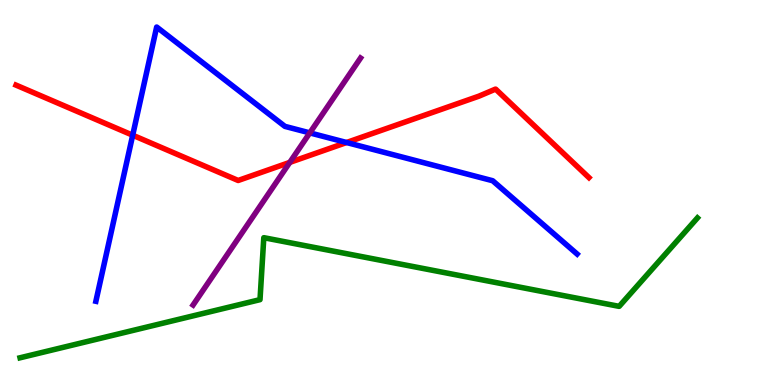[{'lines': ['blue', 'red'], 'intersections': [{'x': 1.71, 'y': 6.49}, {'x': 4.47, 'y': 6.3}]}, {'lines': ['green', 'red'], 'intersections': []}, {'lines': ['purple', 'red'], 'intersections': [{'x': 3.74, 'y': 5.78}]}, {'lines': ['blue', 'green'], 'intersections': []}, {'lines': ['blue', 'purple'], 'intersections': [{'x': 4.0, 'y': 6.55}]}, {'lines': ['green', 'purple'], 'intersections': []}]